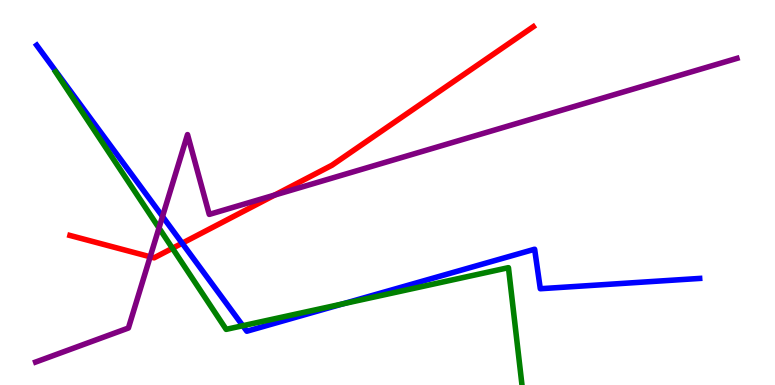[{'lines': ['blue', 'red'], 'intersections': [{'x': 2.35, 'y': 3.68}]}, {'lines': ['green', 'red'], 'intersections': [{'x': 2.23, 'y': 3.55}]}, {'lines': ['purple', 'red'], 'intersections': [{'x': 1.94, 'y': 3.33}, {'x': 3.54, 'y': 4.93}]}, {'lines': ['blue', 'green'], 'intersections': [{'x': 3.13, 'y': 1.54}, {'x': 4.43, 'y': 2.11}]}, {'lines': ['blue', 'purple'], 'intersections': [{'x': 2.1, 'y': 4.38}]}, {'lines': ['green', 'purple'], 'intersections': [{'x': 2.05, 'y': 4.08}]}]